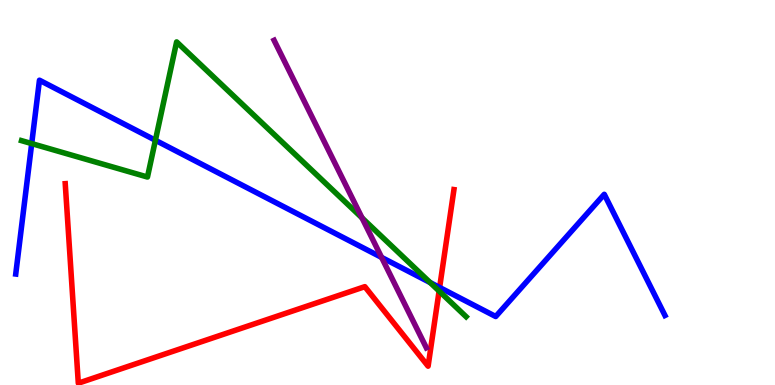[{'lines': ['blue', 'red'], 'intersections': [{'x': 5.67, 'y': 2.53}]}, {'lines': ['green', 'red'], 'intersections': [{'x': 5.67, 'y': 2.44}]}, {'lines': ['purple', 'red'], 'intersections': []}, {'lines': ['blue', 'green'], 'intersections': [{'x': 0.409, 'y': 6.27}, {'x': 2.01, 'y': 6.36}, {'x': 5.55, 'y': 2.66}]}, {'lines': ['blue', 'purple'], 'intersections': [{'x': 4.92, 'y': 3.31}]}, {'lines': ['green', 'purple'], 'intersections': [{'x': 4.67, 'y': 4.34}]}]